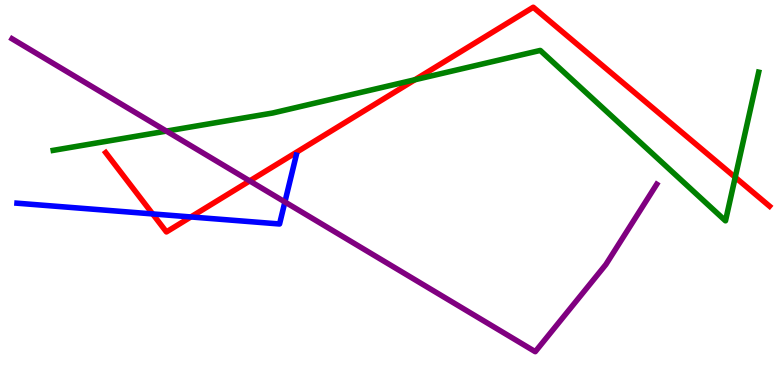[{'lines': ['blue', 'red'], 'intersections': [{'x': 1.97, 'y': 4.44}, {'x': 2.46, 'y': 4.36}]}, {'lines': ['green', 'red'], 'intersections': [{'x': 5.35, 'y': 7.93}, {'x': 9.49, 'y': 5.39}]}, {'lines': ['purple', 'red'], 'intersections': [{'x': 3.22, 'y': 5.3}]}, {'lines': ['blue', 'green'], 'intersections': []}, {'lines': ['blue', 'purple'], 'intersections': [{'x': 3.68, 'y': 4.75}]}, {'lines': ['green', 'purple'], 'intersections': [{'x': 2.15, 'y': 6.59}]}]